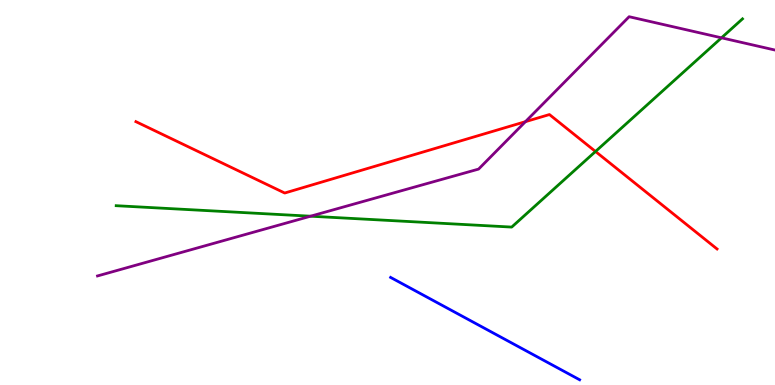[{'lines': ['blue', 'red'], 'intersections': []}, {'lines': ['green', 'red'], 'intersections': [{'x': 7.68, 'y': 6.07}]}, {'lines': ['purple', 'red'], 'intersections': [{'x': 6.78, 'y': 6.84}]}, {'lines': ['blue', 'green'], 'intersections': []}, {'lines': ['blue', 'purple'], 'intersections': []}, {'lines': ['green', 'purple'], 'intersections': [{'x': 4.01, 'y': 4.38}, {'x': 9.31, 'y': 9.02}]}]